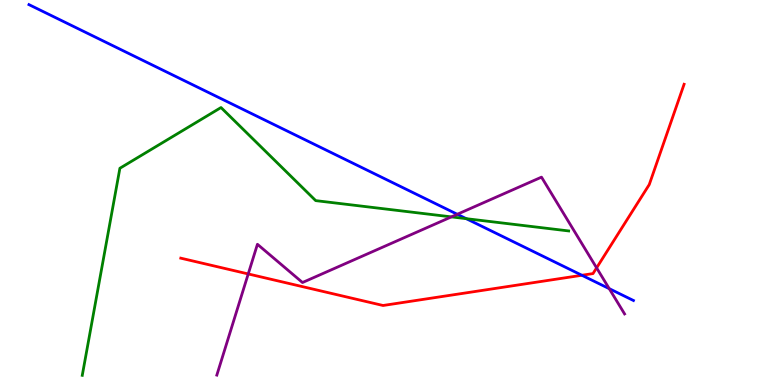[{'lines': ['blue', 'red'], 'intersections': [{'x': 7.51, 'y': 2.85}]}, {'lines': ['green', 'red'], 'intersections': []}, {'lines': ['purple', 'red'], 'intersections': [{'x': 3.2, 'y': 2.88}, {'x': 7.7, 'y': 3.04}]}, {'lines': ['blue', 'green'], 'intersections': [{'x': 6.02, 'y': 4.32}]}, {'lines': ['blue', 'purple'], 'intersections': [{'x': 5.9, 'y': 4.43}, {'x': 7.86, 'y': 2.5}]}, {'lines': ['green', 'purple'], 'intersections': [{'x': 5.82, 'y': 4.37}]}]